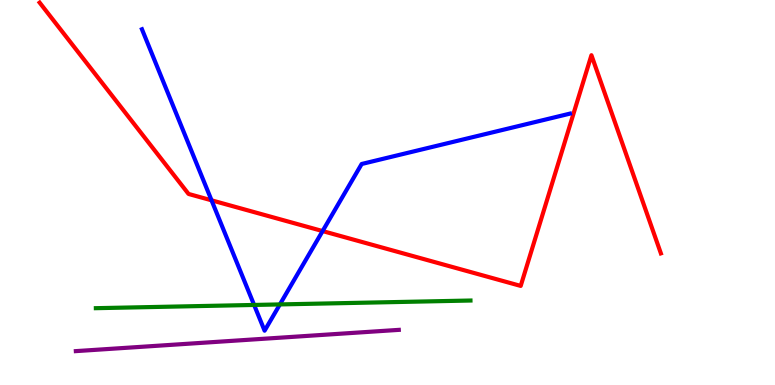[{'lines': ['blue', 'red'], 'intersections': [{'x': 2.73, 'y': 4.8}, {'x': 4.16, 'y': 4.0}]}, {'lines': ['green', 'red'], 'intersections': []}, {'lines': ['purple', 'red'], 'intersections': []}, {'lines': ['blue', 'green'], 'intersections': [{'x': 3.28, 'y': 2.08}, {'x': 3.61, 'y': 2.09}]}, {'lines': ['blue', 'purple'], 'intersections': []}, {'lines': ['green', 'purple'], 'intersections': []}]